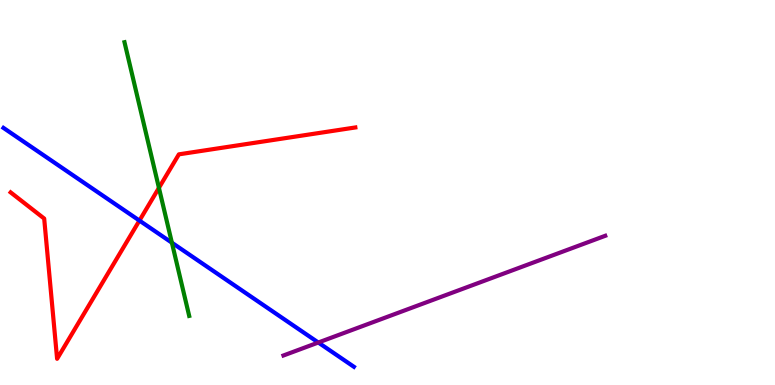[{'lines': ['blue', 'red'], 'intersections': [{'x': 1.8, 'y': 4.27}]}, {'lines': ['green', 'red'], 'intersections': [{'x': 2.05, 'y': 5.12}]}, {'lines': ['purple', 'red'], 'intersections': []}, {'lines': ['blue', 'green'], 'intersections': [{'x': 2.22, 'y': 3.7}]}, {'lines': ['blue', 'purple'], 'intersections': [{'x': 4.11, 'y': 1.1}]}, {'lines': ['green', 'purple'], 'intersections': []}]